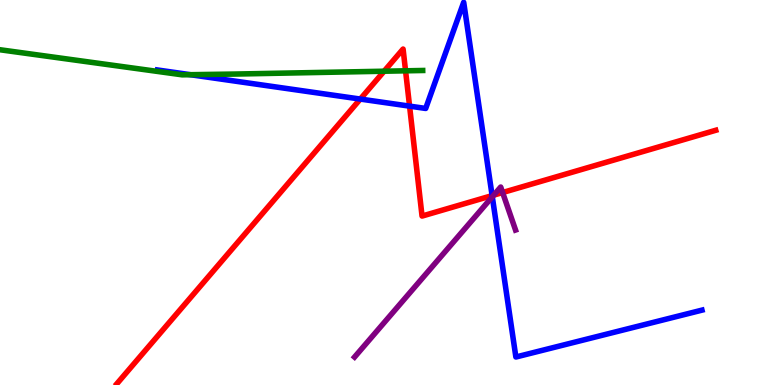[{'lines': ['blue', 'red'], 'intersections': [{'x': 4.65, 'y': 7.43}, {'x': 5.28, 'y': 7.24}, {'x': 6.35, 'y': 4.92}]}, {'lines': ['green', 'red'], 'intersections': [{'x': 4.96, 'y': 8.15}, {'x': 5.23, 'y': 8.16}]}, {'lines': ['purple', 'red'], 'intersections': [{'x': 6.37, 'y': 4.93}, {'x': 6.49, 'y': 5.0}]}, {'lines': ['blue', 'green'], 'intersections': [{'x': 2.46, 'y': 8.06}]}, {'lines': ['blue', 'purple'], 'intersections': [{'x': 6.35, 'y': 4.89}]}, {'lines': ['green', 'purple'], 'intersections': []}]